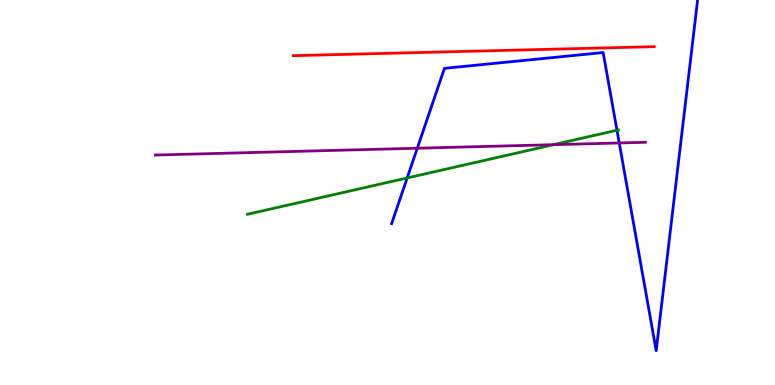[{'lines': ['blue', 'red'], 'intersections': []}, {'lines': ['green', 'red'], 'intersections': []}, {'lines': ['purple', 'red'], 'intersections': []}, {'lines': ['blue', 'green'], 'intersections': [{'x': 5.25, 'y': 5.38}, {'x': 7.96, 'y': 6.62}]}, {'lines': ['blue', 'purple'], 'intersections': [{'x': 5.38, 'y': 6.15}, {'x': 7.99, 'y': 6.29}]}, {'lines': ['green', 'purple'], 'intersections': [{'x': 7.14, 'y': 6.24}]}]